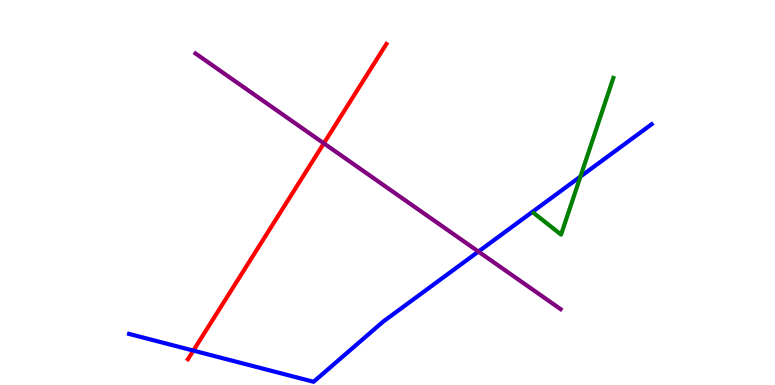[{'lines': ['blue', 'red'], 'intersections': [{'x': 2.49, 'y': 0.894}]}, {'lines': ['green', 'red'], 'intersections': []}, {'lines': ['purple', 'red'], 'intersections': [{'x': 4.18, 'y': 6.28}]}, {'lines': ['blue', 'green'], 'intersections': [{'x': 7.49, 'y': 5.41}]}, {'lines': ['blue', 'purple'], 'intersections': [{'x': 6.17, 'y': 3.47}]}, {'lines': ['green', 'purple'], 'intersections': []}]